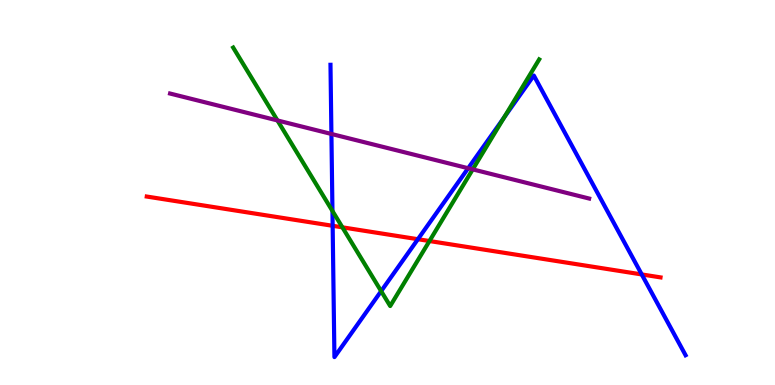[{'lines': ['blue', 'red'], 'intersections': [{'x': 4.29, 'y': 4.14}, {'x': 5.39, 'y': 3.79}, {'x': 8.28, 'y': 2.87}]}, {'lines': ['green', 'red'], 'intersections': [{'x': 4.42, 'y': 4.1}, {'x': 5.54, 'y': 3.74}]}, {'lines': ['purple', 'red'], 'intersections': []}, {'lines': ['blue', 'green'], 'intersections': [{'x': 4.29, 'y': 4.52}, {'x': 4.92, 'y': 2.44}, {'x': 6.51, 'y': 6.95}]}, {'lines': ['blue', 'purple'], 'intersections': [{'x': 4.28, 'y': 6.52}, {'x': 6.04, 'y': 5.63}]}, {'lines': ['green', 'purple'], 'intersections': [{'x': 3.58, 'y': 6.87}, {'x': 6.1, 'y': 5.6}]}]